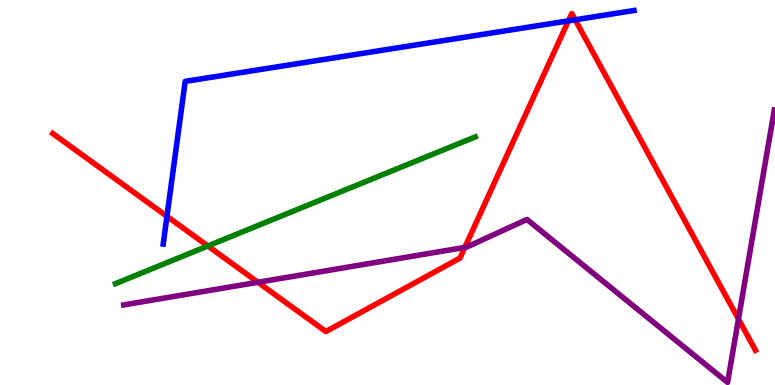[{'lines': ['blue', 'red'], 'intersections': [{'x': 2.15, 'y': 4.38}, {'x': 7.33, 'y': 9.46}, {'x': 7.42, 'y': 9.49}]}, {'lines': ['green', 'red'], 'intersections': [{'x': 2.68, 'y': 3.61}]}, {'lines': ['purple', 'red'], 'intersections': [{'x': 3.33, 'y': 2.67}, {'x': 6.0, 'y': 3.57}, {'x': 9.53, 'y': 1.71}]}, {'lines': ['blue', 'green'], 'intersections': []}, {'lines': ['blue', 'purple'], 'intersections': []}, {'lines': ['green', 'purple'], 'intersections': []}]